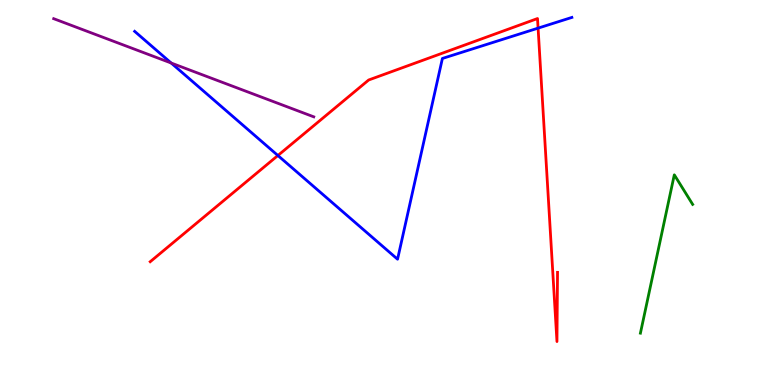[{'lines': ['blue', 'red'], 'intersections': [{'x': 3.59, 'y': 5.96}, {'x': 6.94, 'y': 9.27}]}, {'lines': ['green', 'red'], 'intersections': []}, {'lines': ['purple', 'red'], 'intersections': []}, {'lines': ['blue', 'green'], 'intersections': []}, {'lines': ['blue', 'purple'], 'intersections': [{'x': 2.21, 'y': 8.36}]}, {'lines': ['green', 'purple'], 'intersections': []}]